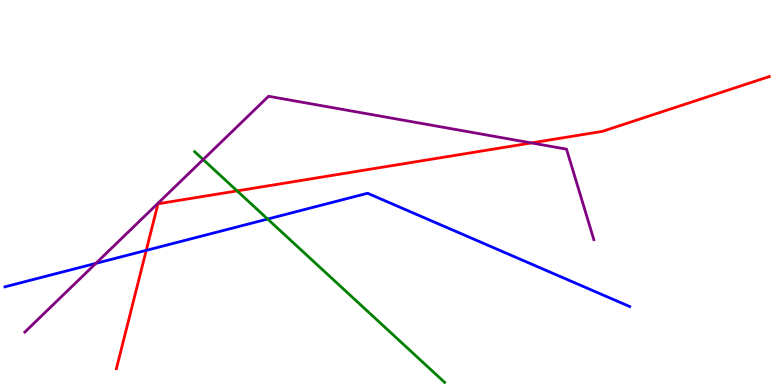[{'lines': ['blue', 'red'], 'intersections': [{'x': 1.89, 'y': 3.5}]}, {'lines': ['green', 'red'], 'intersections': [{'x': 3.06, 'y': 5.04}]}, {'lines': ['purple', 'red'], 'intersections': [{'x': 6.86, 'y': 6.29}]}, {'lines': ['blue', 'green'], 'intersections': [{'x': 3.45, 'y': 4.31}]}, {'lines': ['blue', 'purple'], 'intersections': [{'x': 1.24, 'y': 3.16}]}, {'lines': ['green', 'purple'], 'intersections': [{'x': 2.62, 'y': 5.86}]}]